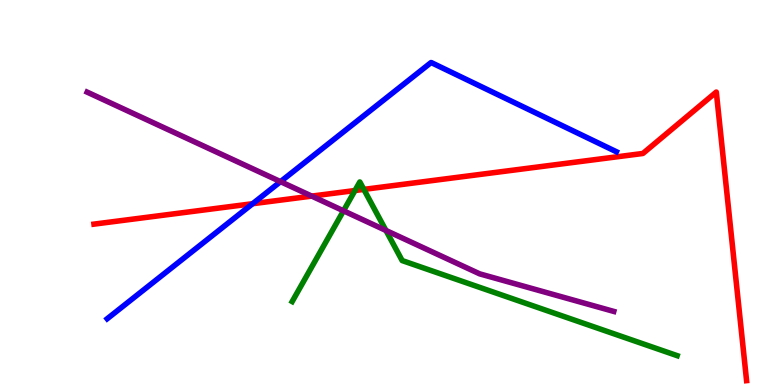[{'lines': ['blue', 'red'], 'intersections': [{'x': 3.26, 'y': 4.71}]}, {'lines': ['green', 'red'], 'intersections': [{'x': 4.58, 'y': 5.05}, {'x': 4.69, 'y': 5.08}]}, {'lines': ['purple', 'red'], 'intersections': [{'x': 4.02, 'y': 4.91}]}, {'lines': ['blue', 'green'], 'intersections': []}, {'lines': ['blue', 'purple'], 'intersections': [{'x': 3.62, 'y': 5.28}]}, {'lines': ['green', 'purple'], 'intersections': [{'x': 4.43, 'y': 4.52}, {'x': 4.98, 'y': 4.01}]}]